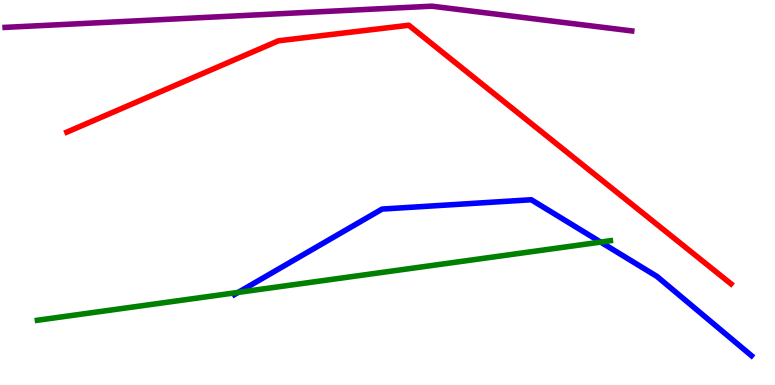[{'lines': ['blue', 'red'], 'intersections': []}, {'lines': ['green', 'red'], 'intersections': []}, {'lines': ['purple', 'red'], 'intersections': []}, {'lines': ['blue', 'green'], 'intersections': [{'x': 3.07, 'y': 2.41}, {'x': 7.75, 'y': 3.71}]}, {'lines': ['blue', 'purple'], 'intersections': []}, {'lines': ['green', 'purple'], 'intersections': []}]